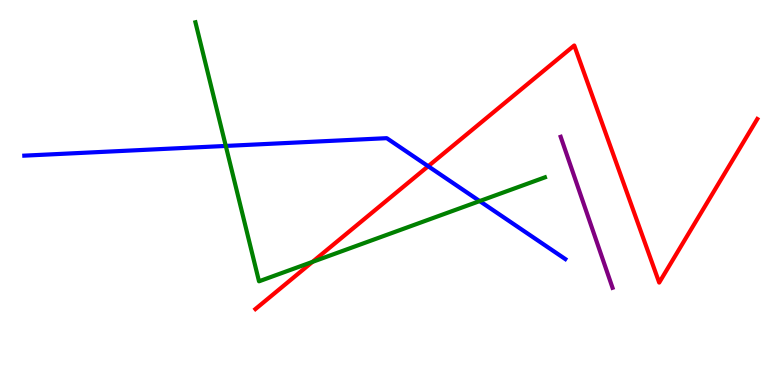[{'lines': ['blue', 'red'], 'intersections': [{'x': 5.52, 'y': 5.68}]}, {'lines': ['green', 'red'], 'intersections': [{'x': 4.03, 'y': 3.2}]}, {'lines': ['purple', 'red'], 'intersections': []}, {'lines': ['blue', 'green'], 'intersections': [{'x': 2.91, 'y': 6.21}, {'x': 6.19, 'y': 4.78}]}, {'lines': ['blue', 'purple'], 'intersections': []}, {'lines': ['green', 'purple'], 'intersections': []}]